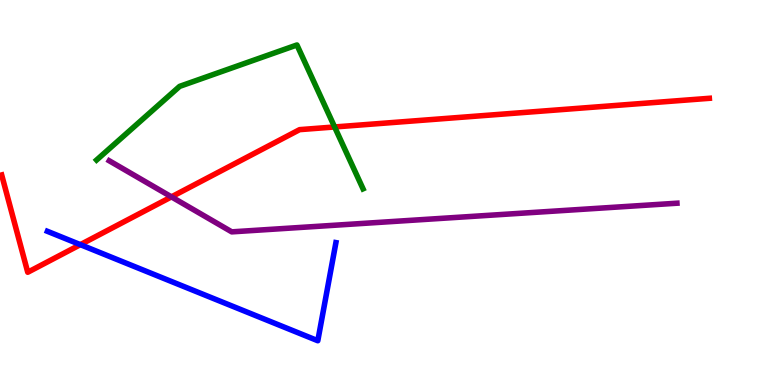[{'lines': ['blue', 'red'], 'intersections': [{'x': 1.04, 'y': 3.65}]}, {'lines': ['green', 'red'], 'intersections': [{'x': 4.32, 'y': 6.7}]}, {'lines': ['purple', 'red'], 'intersections': [{'x': 2.21, 'y': 4.89}]}, {'lines': ['blue', 'green'], 'intersections': []}, {'lines': ['blue', 'purple'], 'intersections': []}, {'lines': ['green', 'purple'], 'intersections': []}]